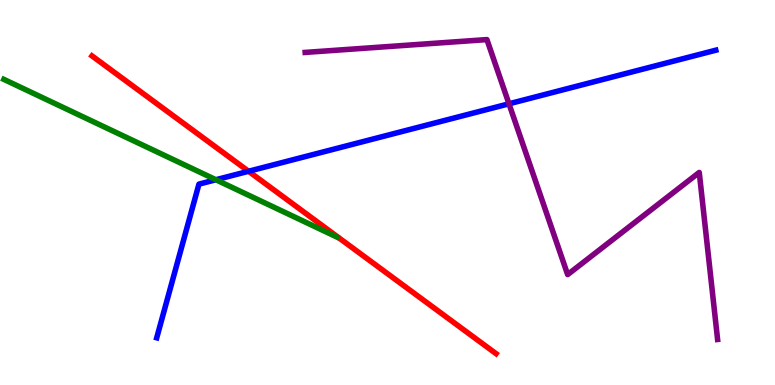[{'lines': ['blue', 'red'], 'intersections': [{'x': 3.21, 'y': 5.55}]}, {'lines': ['green', 'red'], 'intersections': []}, {'lines': ['purple', 'red'], 'intersections': []}, {'lines': ['blue', 'green'], 'intersections': [{'x': 2.79, 'y': 5.33}]}, {'lines': ['blue', 'purple'], 'intersections': [{'x': 6.57, 'y': 7.3}]}, {'lines': ['green', 'purple'], 'intersections': []}]